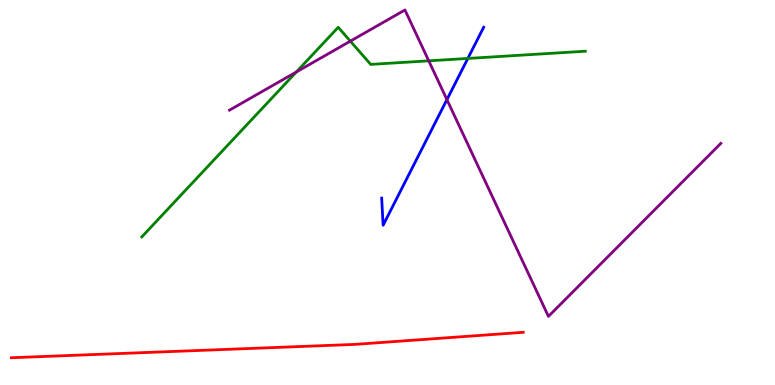[{'lines': ['blue', 'red'], 'intersections': []}, {'lines': ['green', 'red'], 'intersections': []}, {'lines': ['purple', 'red'], 'intersections': []}, {'lines': ['blue', 'green'], 'intersections': [{'x': 6.04, 'y': 8.48}]}, {'lines': ['blue', 'purple'], 'intersections': [{'x': 5.77, 'y': 7.41}]}, {'lines': ['green', 'purple'], 'intersections': [{'x': 3.82, 'y': 8.13}, {'x': 4.52, 'y': 8.93}, {'x': 5.53, 'y': 8.42}]}]